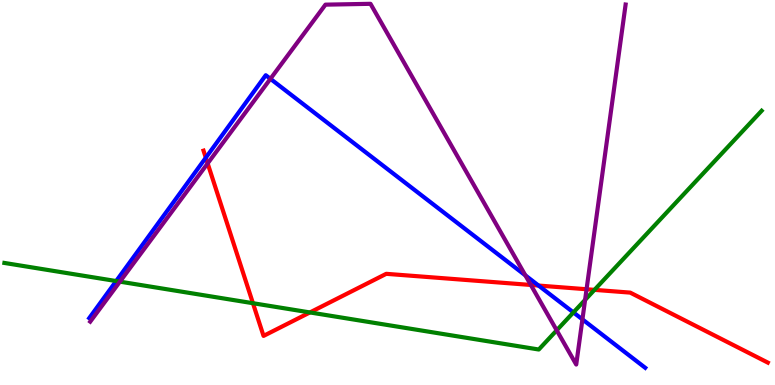[{'lines': ['blue', 'red'], 'intersections': [{'x': 2.66, 'y': 5.9}, {'x': 6.95, 'y': 2.58}]}, {'lines': ['green', 'red'], 'intersections': [{'x': 3.26, 'y': 2.12}, {'x': 4.0, 'y': 1.88}, {'x': 7.67, 'y': 2.47}]}, {'lines': ['purple', 'red'], 'intersections': [{'x': 2.68, 'y': 5.76}, {'x': 6.85, 'y': 2.6}, {'x': 7.57, 'y': 2.49}]}, {'lines': ['blue', 'green'], 'intersections': [{'x': 1.5, 'y': 2.7}, {'x': 7.4, 'y': 1.89}]}, {'lines': ['blue', 'purple'], 'intersections': [{'x': 3.49, 'y': 7.95}, {'x': 6.78, 'y': 2.85}, {'x': 7.52, 'y': 1.7}]}, {'lines': ['green', 'purple'], 'intersections': [{'x': 1.55, 'y': 2.68}, {'x': 7.18, 'y': 1.42}, {'x': 7.55, 'y': 2.21}]}]